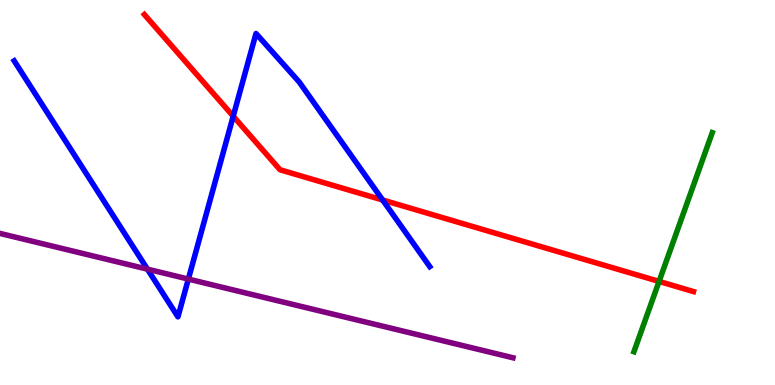[{'lines': ['blue', 'red'], 'intersections': [{'x': 3.01, 'y': 6.98}, {'x': 4.94, 'y': 4.81}]}, {'lines': ['green', 'red'], 'intersections': [{'x': 8.5, 'y': 2.69}]}, {'lines': ['purple', 'red'], 'intersections': []}, {'lines': ['blue', 'green'], 'intersections': []}, {'lines': ['blue', 'purple'], 'intersections': [{'x': 1.9, 'y': 3.01}, {'x': 2.43, 'y': 2.75}]}, {'lines': ['green', 'purple'], 'intersections': []}]